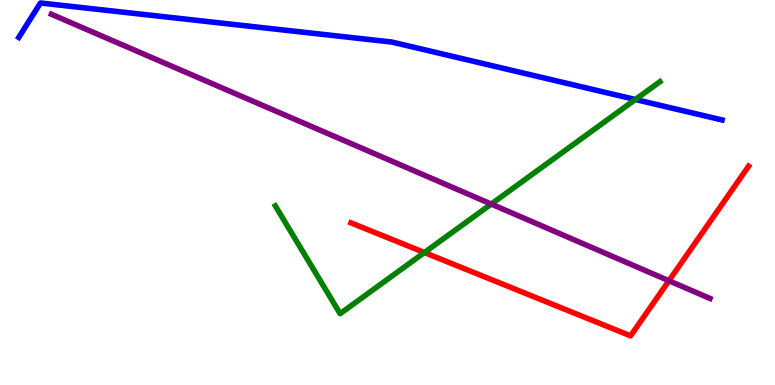[{'lines': ['blue', 'red'], 'intersections': []}, {'lines': ['green', 'red'], 'intersections': [{'x': 5.48, 'y': 3.44}]}, {'lines': ['purple', 'red'], 'intersections': [{'x': 8.63, 'y': 2.71}]}, {'lines': ['blue', 'green'], 'intersections': [{'x': 8.2, 'y': 7.42}]}, {'lines': ['blue', 'purple'], 'intersections': []}, {'lines': ['green', 'purple'], 'intersections': [{'x': 6.34, 'y': 4.7}]}]